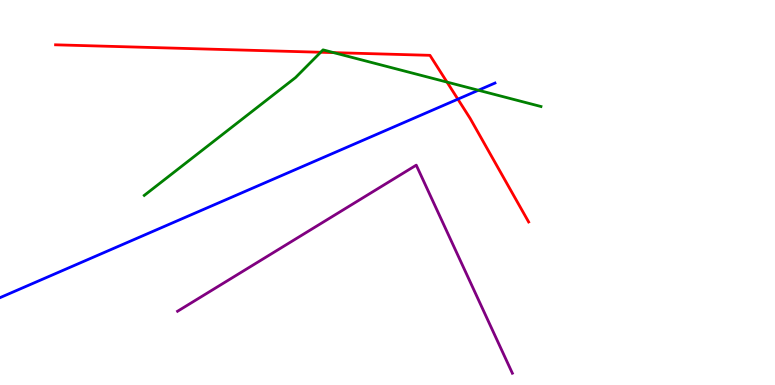[{'lines': ['blue', 'red'], 'intersections': [{'x': 5.91, 'y': 7.42}]}, {'lines': ['green', 'red'], 'intersections': [{'x': 4.14, 'y': 8.64}, {'x': 4.3, 'y': 8.63}, {'x': 5.77, 'y': 7.87}]}, {'lines': ['purple', 'red'], 'intersections': []}, {'lines': ['blue', 'green'], 'intersections': [{'x': 6.17, 'y': 7.66}]}, {'lines': ['blue', 'purple'], 'intersections': []}, {'lines': ['green', 'purple'], 'intersections': []}]